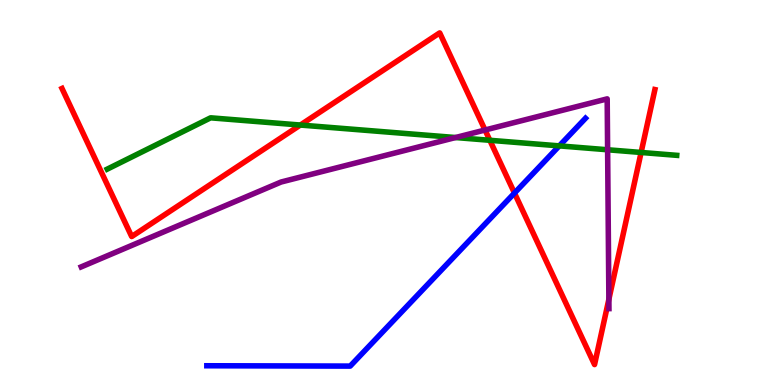[{'lines': ['blue', 'red'], 'intersections': [{'x': 6.64, 'y': 4.99}]}, {'lines': ['green', 'red'], 'intersections': [{'x': 3.88, 'y': 6.75}, {'x': 6.32, 'y': 6.36}, {'x': 8.27, 'y': 6.04}]}, {'lines': ['purple', 'red'], 'intersections': [{'x': 6.26, 'y': 6.62}, {'x': 7.86, 'y': 2.23}]}, {'lines': ['blue', 'green'], 'intersections': [{'x': 7.22, 'y': 6.21}]}, {'lines': ['blue', 'purple'], 'intersections': []}, {'lines': ['green', 'purple'], 'intersections': [{'x': 5.88, 'y': 6.43}, {'x': 7.84, 'y': 6.11}]}]